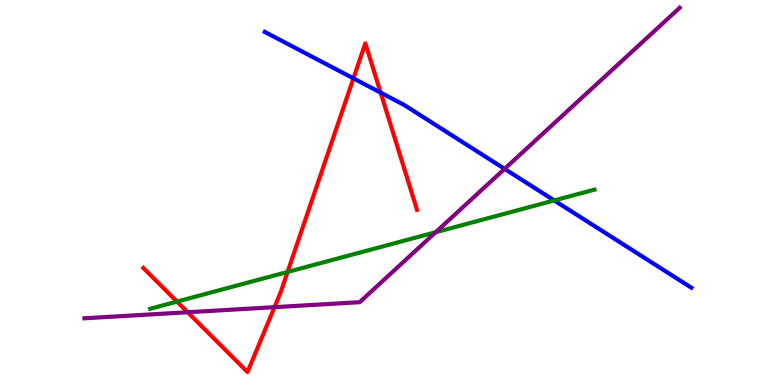[{'lines': ['blue', 'red'], 'intersections': [{'x': 4.56, 'y': 7.96}, {'x': 4.91, 'y': 7.59}]}, {'lines': ['green', 'red'], 'intersections': [{'x': 2.28, 'y': 2.17}, {'x': 3.71, 'y': 2.94}]}, {'lines': ['purple', 'red'], 'intersections': [{'x': 2.42, 'y': 1.89}, {'x': 3.54, 'y': 2.02}]}, {'lines': ['blue', 'green'], 'intersections': [{'x': 7.15, 'y': 4.79}]}, {'lines': ['blue', 'purple'], 'intersections': [{'x': 6.51, 'y': 5.61}]}, {'lines': ['green', 'purple'], 'intersections': [{'x': 5.62, 'y': 3.97}]}]